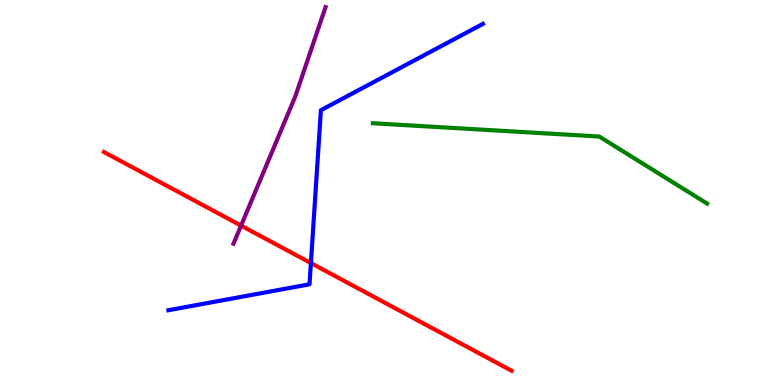[{'lines': ['blue', 'red'], 'intersections': [{'x': 4.01, 'y': 3.17}]}, {'lines': ['green', 'red'], 'intersections': []}, {'lines': ['purple', 'red'], 'intersections': [{'x': 3.11, 'y': 4.14}]}, {'lines': ['blue', 'green'], 'intersections': []}, {'lines': ['blue', 'purple'], 'intersections': []}, {'lines': ['green', 'purple'], 'intersections': []}]